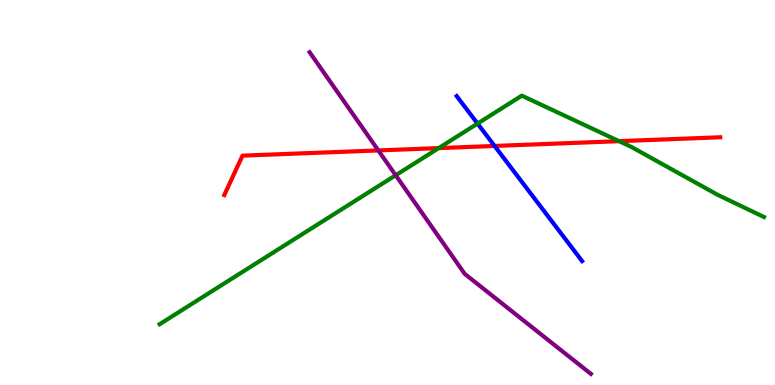[{'lines': ['blue', 'red'], 'intersections': [{'x': 6.38, 'y': 6.21}]}, {'lines': ['green', 'red'], 'intersections': [{'x': 5.66, 'y': 6.15}, {'x': 7.99, 'y': 6.33}]}, {'lines': ['purple', 'red'], 'intersections': [{'x': 4.88, 'y': 6.09}]}, {'lines': ['blue', 'green'], 'intersections': [{'x': 6.16, 'y': 6.79}]}, {'lines': ['blue', 'purple'], 'intersections': []}, {'lines': ['green', 'purple'], 'intersections': [{'x': 5.11, 'y': 5.45}]}]